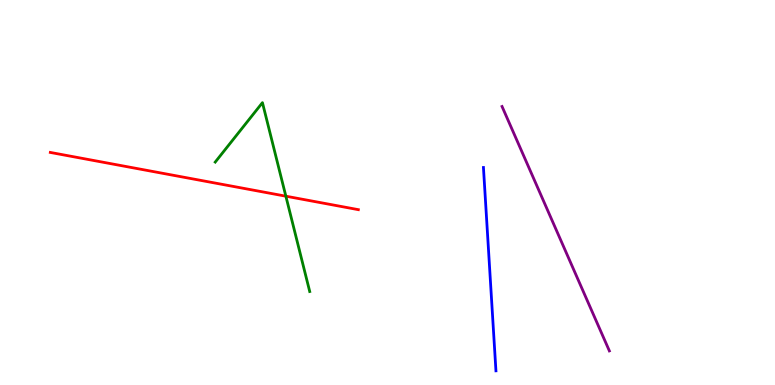[{'lines': ['blue', 'red'], 'intersections': []}, {'lines': ['green', 'red'], 'intersections': [{'x': 3.69, 'y': 4.9}]}, {'lines': ['purple', 'red'], 'intersections': []}, {'lines': ['blue', 'green'], 'intersections': []}, {'lines': ['blue', 'purple'], 'intersections': []}, {'lines': ['green', 'purple'], 'intersections': []}]